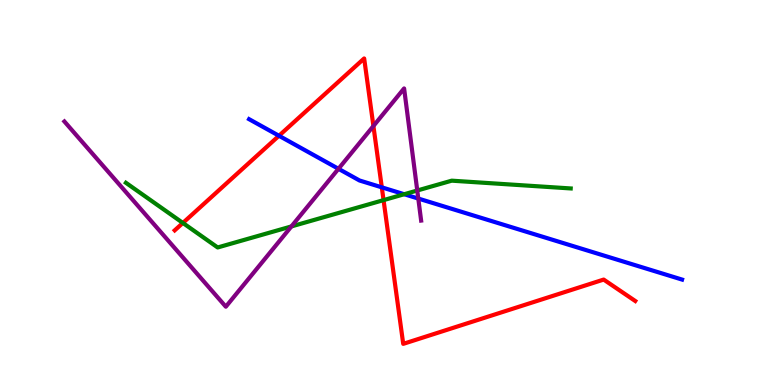[{'lines': ['blue', 'red'], 'intersections': [{'x': 3.6, 'y': 6.47}, {'x': 4.93, 'y': 5.13}]}, {'lines': ['green', 'red'], 'intersections': [{'x': 2.36, 'y': 4.21}, {'x': 4.95, 'y': 4.8}]}, {'lines': ['purple', 'red'], 'intersections': [{'x': 4.82, 'y': 6.73}]}, {'lines': ['blue', 'green'], 'intersections': [{'x': 5.22, 'y': 4.96}]}, {'lines': ['blue', 'purple'], 'intersections': [{'x': 4.37, 'y': 5.62}, {'x': 5.4, 'y': 4.84}]}, {'lines': ['green', 'purple'], 'intersections': [{'x': 3.76, 'y': 4.12}, {'x': 5.38, 'y': 5.05}]}]